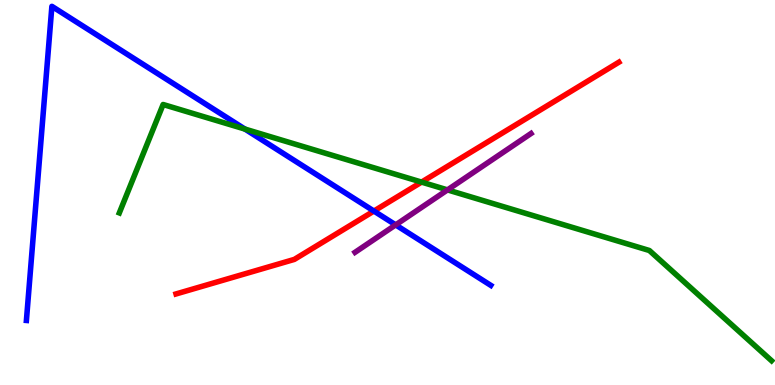[{'lines': ['blue', 'red'], 'intersections': [{'x': 4.82, 'y': 4.52}]}, {'lines': ['green', 'red'], 'intersections': [{'x': 5.44, 'y': 5.27}]}, {'lines': ['purple', 'red'], 'intersections': []}, {'lines': ['blue', 'green'], 'intersections': [{'x': 3.16, 'y': 6.65}]}, {'lines': ['blue', 'purple'], 'intersections': [{'x': 5.11, 'y': 4.16}]}, {'lines': ['green', 'purple'], 'intersections': [{'x': 5.77, 'y': 5.07}]}]